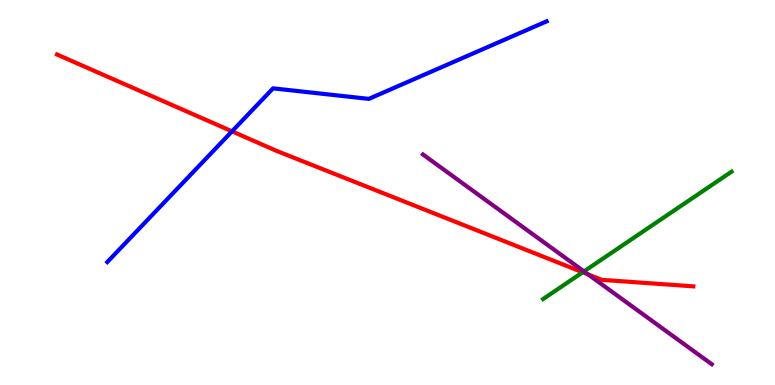[{'lines': ['blue', 'red'], 'intersections': [{'x': 2.99, 'y': 6.59}]}, {'lines': ['green', 'red'], 'intersections': [{'x': 7.52, 'y': 2.93}]}, {'lines': ['purple', 'red'], 'intersections': [{'x': 7.59, 'y': 2.87}]}, {'lines': ['blue', 'green'], 'intersections': []}, {'lines': ['blue', 'purple'], 'intersections': []}, {'lines': ['green', 'purple'], 'intersections': [{'x': 7.54, 'y': 2.95}]}]